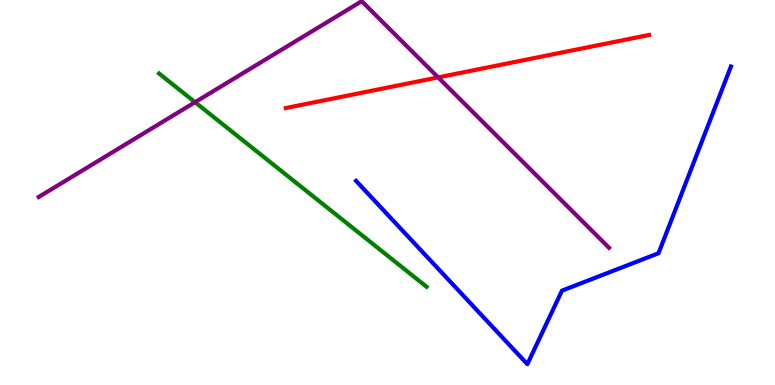[{'lines': ['blue', 'red'], 'intersections': []}, {'lines': ['green', 'red'], 'intersections': []}, {'lines': ['purple', 'red'], 'intersections': [{'x': 5.65, 'y': 7.99}]}, {'lines': ['blue', 'green'], 'intersections': []}, {'lines': ['blue', 'purple'], 'intersections': []}, {'lines': ['green', 'purple'], 'intersections': [{'x': 2.52, 'y': 7.35}]}]